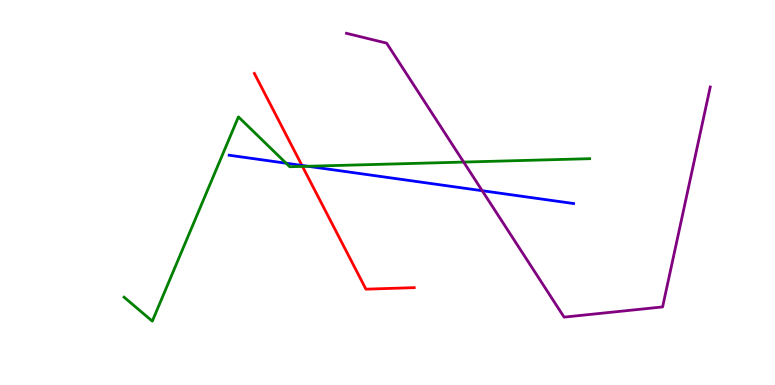[{'lines': ['blue', 'red'], 'intersections': [{'x': 3.9, 'y': 5.7}]}, {'lines': ['green', 'red'], 'intersections': [{'x': 3.9, 'y': 5.68}]}, {'lines': ['purple', 'red'], 'intersections': []}, {'lines': ['blue', 'green'], 'intersections': [{'x': 3.69, 'y': 5.76}, {'x': 3.97, 'y': 5.68}]}, {'lines': ['blue', 'purple'], 'intersections': [{'x': 6.22, 'y': 5.05}]}, {'lines': ['green', 'purple'], 'intersections': [{'x': 5.98, 'y': 5.79}]}]